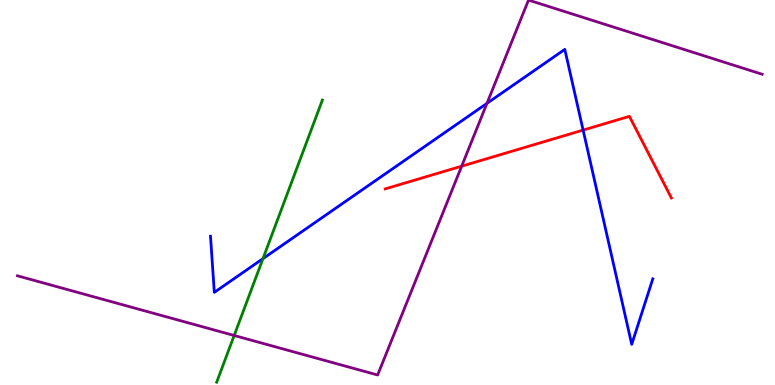[{'lines': ['blue', 'red'], 'intersections': [{'x': 7.52, 'y': 6.62}]}, {'lines': ['green', 'red'], 'intersections': []}, {'lines': ['purple', 'red'], 'intersections': [{'x': 5.96, 'y': 5.68}]}, {'lines': ['blue', 'green'], 'intersections': [{'x': 3.39, 'y': 3.28}]}, {'lines': ['blue', 'purple'], 'intersections': [{'x': 6.28, 'y': 7.32}]}, {'lines': ['green', 'purple'], 'intersections': [{'x': 3.02, 'y': 1.29}]}]